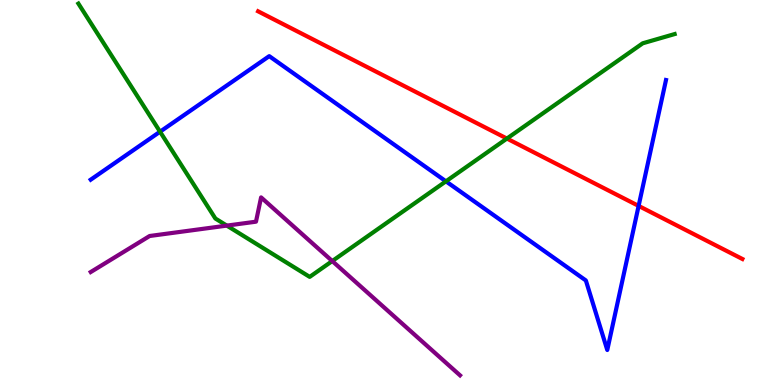[{'lines': ['blue', 'red'], 'intersections': [{'x': 8.24, 'y': 4.65}]}, {'lines': ['green', 'red'], 'intersections': [{'x': 6.54, 'y': 6.4}]}, {'lines': ['purple', 'red'], 'intersections': []}, {'lines': ['blue', 'green'], 'intersections': [{'x': 2.07, 'y': 6.58}, {'x': 5.75, 'y': 5.29}]}, {'lines': ['blue', 'purple'], 'intersections': []}, {'lines': ['green', 'purple'], 'intersections': [{'x': 2.93, 'y': 4.14}, {'x': 4.29, 'y': 3.22}]}]